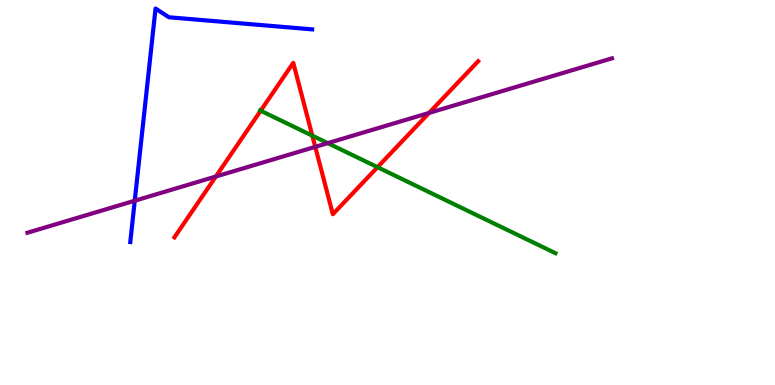[{'lines': ['blue', 'red'], 'intersections': []}, {'lines': ['green', 'red'], 'intersections': [{'x': 3.36, 'y': 7.12}, {'x': 4.03, 'y': 6.48}, {'x': 4.87, 'y': 5.66}]}, {'lines': ['purple', 'red'], 'intersections': [{'x': 2.79, 'y': 5.41}, {'x': 4.07, 'y': 6.19}, {'x': 5.54, 'y': 7.07}]}, {'lines': ['blue', 'green'], 'intersections': []}, {'lines': ['blue', 'purple'], 'intersections': [{'x': 1.74, 'y': 4.79}]}, {'lines': ['green', 'purple'], 'intersections': [{'x': 4.23, 'y': 6.28}]}]